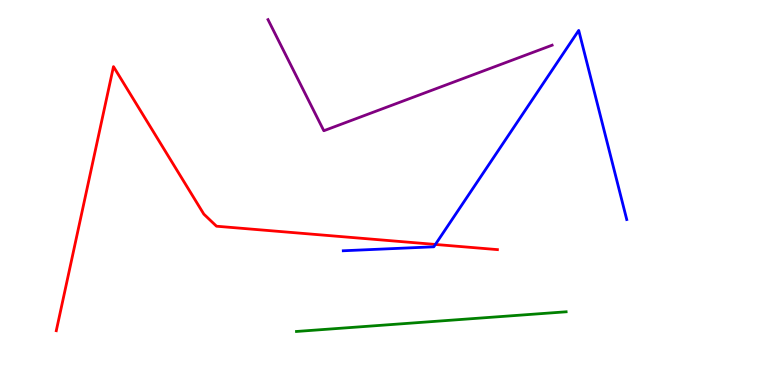[{'lines': ['blue', 'red'], 'intersections': [{'x': 5.62, 'y': 3.65}]}, {'lines': ['green', 'red'], 'intersections': []}, {'lines': ['purple', 'red'], 'intersections': []}, {'lines': ['blue', 'green'], 'intersections': []}, {'lines': ['blue', 'purple'], 'intersections': []}, {'lines': ['green', 'purple'], 'intersections': []}]